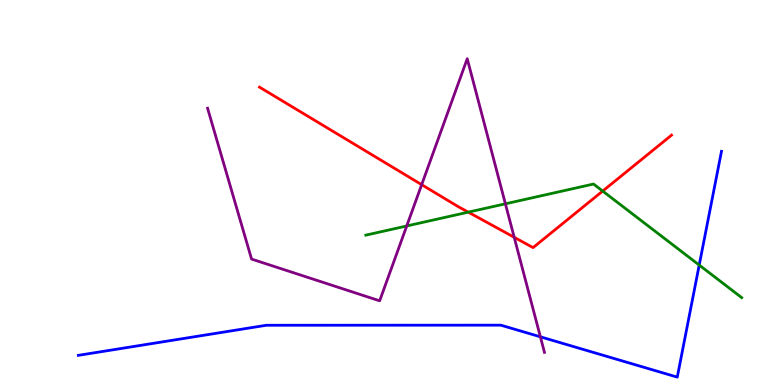[{'lines': ['blue', 'red'], 'intersections': []}, {'lines': ['green', 'red'], 'intersections': [{'x': 6.04, 'y': 4.49}, {'x': 7.78, 'y': 5.04}]}, {'lines': ['purple', 'red'], 'intersections': [{'x': 5.44, 'y': 5.2}, {'x': 6.63, 'y': 3.84}]}, {'lines': ['blue', 'green'], 'intersections': [{'x': 9.02, 'y': 3.12}]}, {'lines': ['blue', 'purple'], 'intersections': [{'x': 6.97, 'y': 1.25}]}, {'lines': ['green', 'purple'], 'intersections': [{'x': 5.25, 'y': 4.13}, {'x': 6.52, 'y': 4.71}]}]